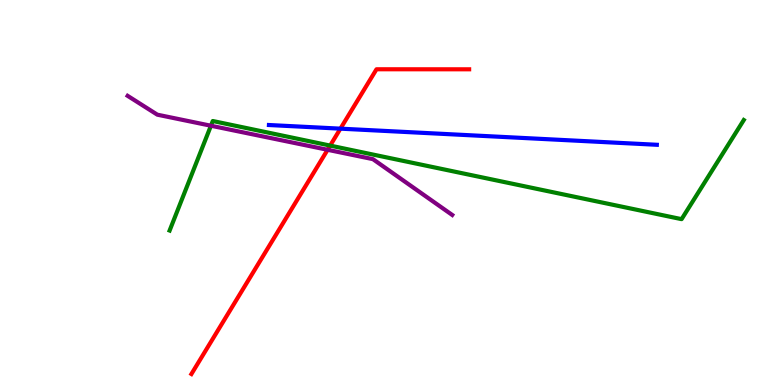[{'lines': ['blue', 'red'], 'intersections': [{'x': 4.39, 'y': 6.66}]}, {'lines': ['green', 'red'], 'intersections': [{'x': 4.26, 'y': 6.22}]}, {'lines': ['purple', 'red'], 'intersections': [{'x': 4.23, 'y': 6.11}]}, {'lines': ['blue', 'green'], 'intersections': []}, {'lines': ['blue', 'purple'], 'intersections': []}, {'lines': ['green', 'purple'], 'intersections': [{'x': 2.72, 'y': 6.73}]}]